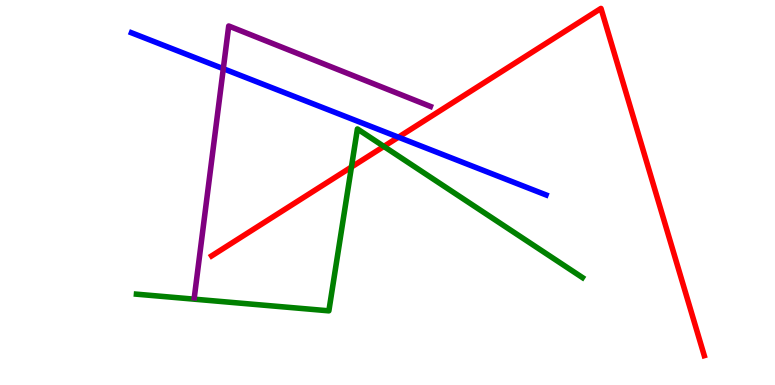[{'lines': ['blue', 'red'], 'intersections': [{'x': 5.14, 'y': 6.44}]}, {'lines': ['green', 'red'], 'intersections': [{'x': 4.53, 'y': 5.66}, {'x': 4.95, 'y': 6.2}]}, {'lines': ['purple', 'red'], 'intersections': []}, {'lines': ['blue', 'green'], 'intersections': []}, {'lines': ['blue', 'purple'], 'intersections': [{'x': 2.88, 'y': 8.22}]}, {'lines': ['green', 'purple'], 'intersections': []}]